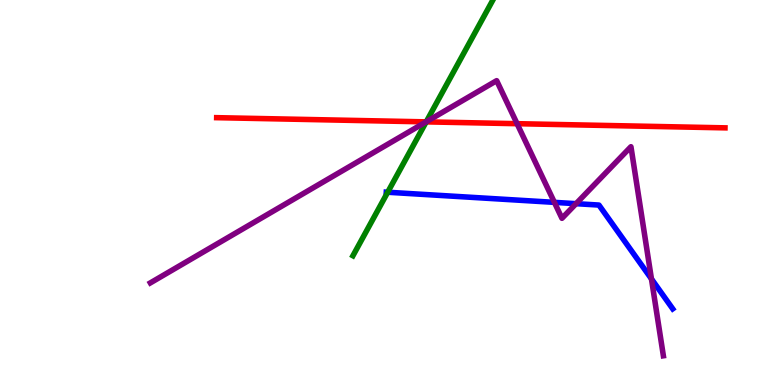[{'lines': ['blue', 'red'], 'intersections': []}, {'lines': ['green', 'red'], 'intersections': [{'x': 5.5, 'y': 6.83}]}, {'lines': ['purple', 'red'], 'intersections': [{'x': 5.5, 'y': 6.83}, {'x': 6.67, 'y': 6.79}]}, {'lines': ['blue', 'green'], 'intersections': [{'x': 5.0, 'y': 5.01}]}, {'lines': ['blue', 'purple'], 'intersections': [{'x': 7.15, 'y': 4.74}, {'x': 7.43, 'y': 4.71}, {'x': 8.41, 'y': 2.76}]}, {'lines': ['green', 'purple'], 'intersections': [{'x': 5.5, 'y': 6.84}]}]